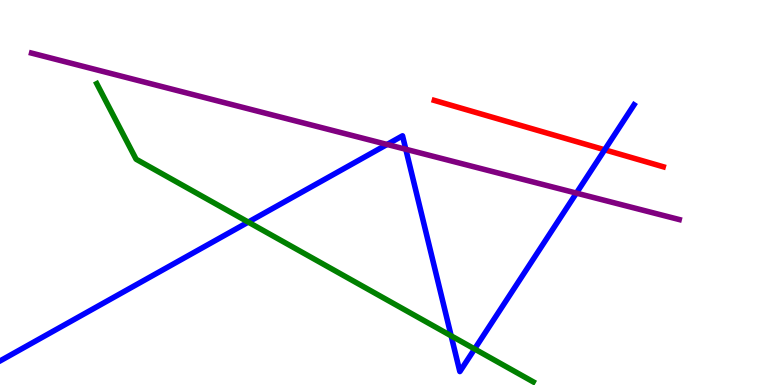[{'lines': ['blue', 'red'], 'intersections': [{'x': 7.8, 'y': 6.11}]}, {'lines': ['green', 'red'], 'intersections': []}, {'lines': ['purple', 'red'], 'intersections': []}, {'lines': ['blue', 'green'], 'intersections': [{'x': 3.2, 'y': 4.23}, {'x': 5.82, 'y': 1.28}, {'x': 6.12, 'y': 0.936}]}, {'lines': ['blue', 'purple'], 'intersections': [{'x': 4.99, 'y': 6.25}, {'x': 5.24, 'y': 6.12}, {'x': 7.44, 'y': 4.98}]}, {'lines': ['green', 'purple'], 'intersections': []}]